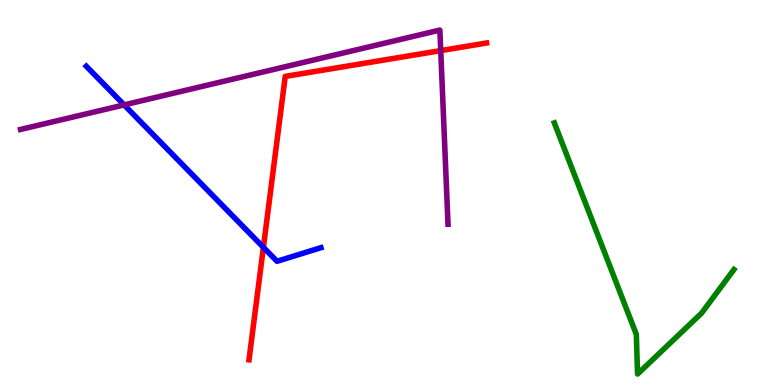[{'lines': ['blue', 'red'], 'intersections': [{'x': 3.4, 'y': 3.58}]}, {'lines': ['green', 'red'], 'intersections': []}, {'lines': ['purple', 'red'], 'intersections': [{'x': 5.69, 'y': 8.69}]}, {'lines': ['blue', 'green'], 'intersections': []}, {'lines': ['blue', 'purple'], 'intersections': [{'x': 1.6, 'y': 7.28}]}, {'lines': ['green', 'purple'], 'intersections': []}]